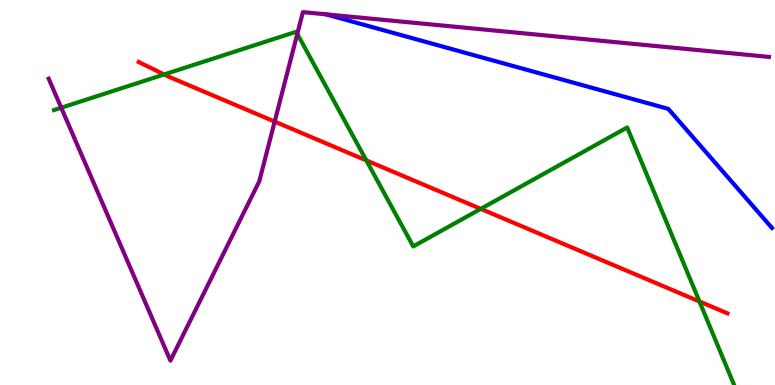[{'lines': ['blue', 'red'], 'intersections': []}, {'lines': ['green', 'red'], 'intersections': [{'x': 2.12, 'y': 8.07}, {'x': 4.73, 'y': 5.83}, {'x': 6.2, 'y': 4.57}, {'x': 9.03, 'y': 2.17}]}, {'lines': ['purple', 'red'], 'intersections': [{'x': 3.54, 'y': 6.84}]}, {'lines': ['blue', 'green'], 'intersections': []}, {'lines': ['blue', 'purple'], 'intersections': []}, {'lines': ['green', 'purple'], 'intersections': [{'x': 0.79, 'y': 7.2}, {'x': 3.84, 'y': 9.12}]}]